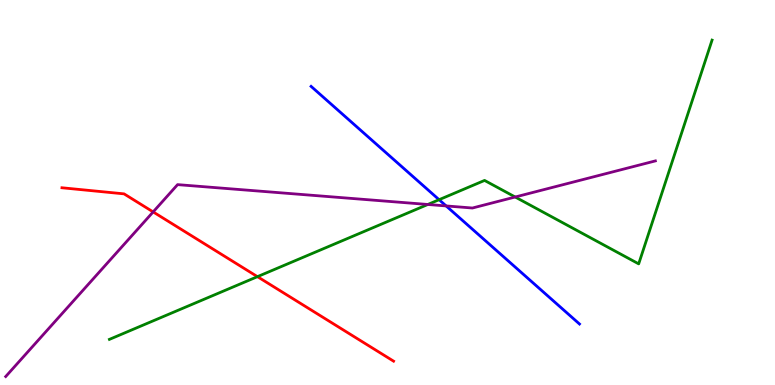[{'lines': ['blue', 'red'], 'intersections': []}, {'lines': ['green', 'red'], 'intersections': [{'x': 3.32, 'y': 2.81}]}, {'lines': ['purple', 'red'], 'intersections': [{'x': 1.98, 'y': 4.5}]}, {'lines': ['blue', 'green'], 'intersections': [{'x': 5.67, 'y': 4.81}]}, {'lines': ['blue', 'purple'], 'intersections': [{'x': 5.76, 'y': 4.65}]}, {'lines': ['green', 'purple'], 'intersections': [{'x': 5.52, 'y': 4.69}, {'x': 6.65, 'y': 4.88}]}]